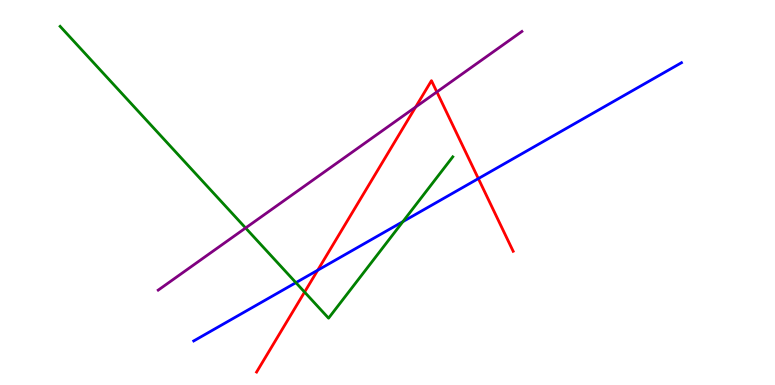[{'lines': ['blue', 'red'], 'intersections': [{'x': 4.1, 'y': 2.98}, {'x': 6.17, 'y': 5.36}]}, {'lines': ['green', 'red'], 'intersections': [{'x': 3.93, 'y': 2.41}]}, {'lines': ['purple', 'red'], 'intersections': [{'x': 5.36, 'y': 7.22}, {'x': 5.64, 'y': 7.61}]}, {'lines': ['blue', 'green'], 'intersections': [{'x': 3.82, 'y': 2.66}, {'x': 5.2, 'y': 4.24}]}, {'lines': ['blue', 'purple'], 'intersections': []}, {'lines': ['green', 'purple'], 'intersections': [{'x': 3.17, 'y': 4.08}]}]